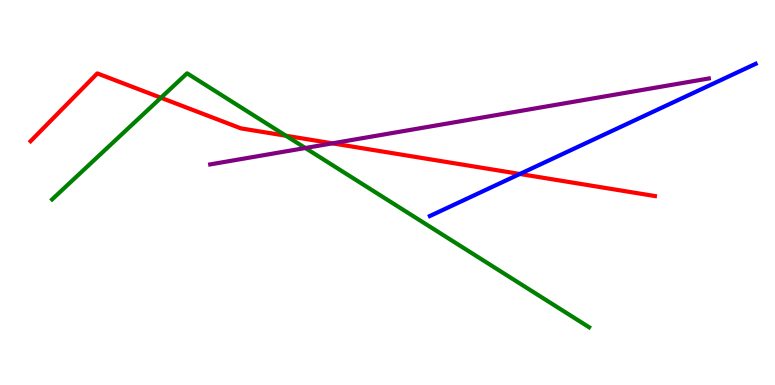[{'lines': ['blue', 'red'], 'intersections': [{'x': 6.71, 'y': 5.48}]}, {'lines': ['green', 'red'], 'intersections': [{'x': 2.08, 'y': 7.46}, {'x': 3.69, 'y': 6.47}]}, {'lines': ['purple', 'red'], 'intersections': [{'x': 4.29, 'y': 6.28}]}, {'lines': ['blue', 'green'], 'intersections': []}, {'lines': ['blue', 'purple'], 'intersections': []}, {'lines': ['green', 'purple'], 'intersections': [{'x': 3.94, 'y': 6.16}]}]